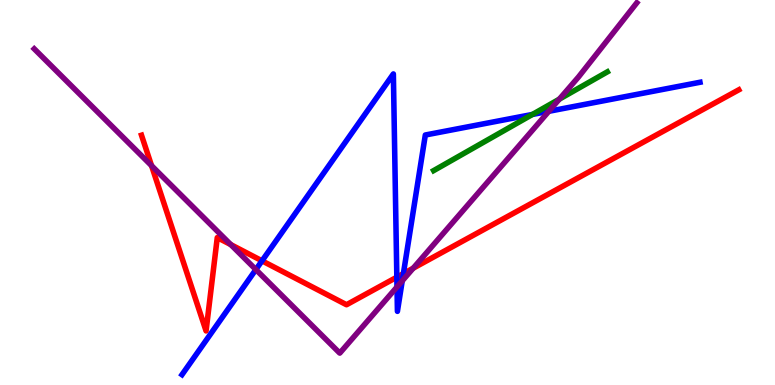[{'lines': ['blue', 'red'], 'intersections': [{'x': 3.38, 'y': 3.23}, {'x': 5.12, 'y': 2.8}, {'x': 5.21, 'y': 2.89}]}, {'lines': ['green', 'red'], 'intersections': []}, {'lines': ['purple', 'red'], 'intersections': [{'x': 1.96, 'y': 5.7}, {'x': 2.98, 'y': 3.65}, {'x': 5.33, 'y': 3.03}]}, {'lines': ['blue', 'green'], 'intersections': [{'x': 6.87, 'y': 7.03}]}, {'lines': ['blue', 'purple'], 'intersections': [{'x': 3.3, 'y': 3.0}, {'x': 5.12, 'y': 2.55}, {'x': 5.19, 'y': 2.7}, {'x': 7.08, 'y': 7.11}]}, {'lines': ['green', 'purple'], 'intersections': [{'x': 7.22, 'y': 7.42}]}]